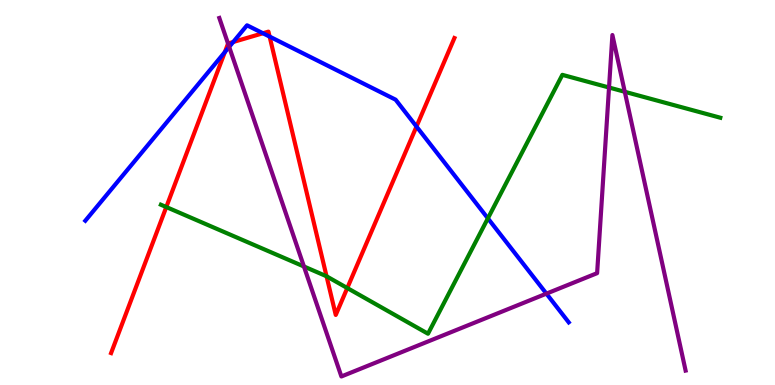[{'lines': ['blue', 'red'], 'intersections': [{'x': 2.9, 'y': 8.65}, {'x': 3.01, 'y': 8.91}, {'x': 3.39, 'y': 9.14}, {'x': 3.48, 'y': 9.05}, {'x': 5.37, 'y': 6.71}]}, {'lines': ['green', 'red'], 'intersections': [{'x': 2.15, 'y': 4.62}, {'x': 4.21, 'y': 2.82}, {'x': 4.48, 'y': 2.52}]}, {'lines': ['purple', 'red'], 'intersections': [{'x': 2.94, 'y': 8.87}]}, {'lines': ['blue', 'green'], 'intersections': [{'x': 6.3, 'y': 4.33}]}, {'lines': ['blue', 'purple'], 'intersections': [{'x': 2.96, 'y': 8.78}, {'x': 7.05, 'y': 2.37}]}, {'lines': ['green', 'purple'], 'intersections': [{'x': 3.92, 'y': 3.08}, {'x': 7.86, 'y': 7.73}, {'x': 8.06, 'y': 7.62}]}]